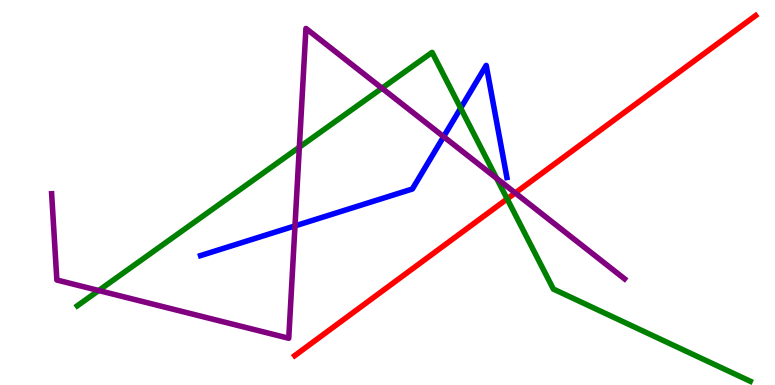[{'lines': ['blue', 'red'], 'intersections': []}, {'lines': ['green', 'red'], 'intersections': [{'x': 6.54, 'y': 4.83}]}, {'lines': ['purple', 'red'], 'intersections': [{'x': 6.65, 'y': 4.99}]}, {'lines': ['blue', 'green'], 'intersections': [{'x': 5.94, 'y': 7.19}]}, {'lines': ['blue', 'purple'], 'intersections': [{'x': 3.81, 'y': 4.13}, {'x': 5.72, 'y': 6.45}]}, {'lines': ['green', 'purple'], 'intersections': [{'x': 1.27, 'y': 2.45}, {'x': 3.86, 'y': 6.18}, {'x': 4.93, 'y': 7.71}, {'x': 6.41, 'y': 5.37}]}]